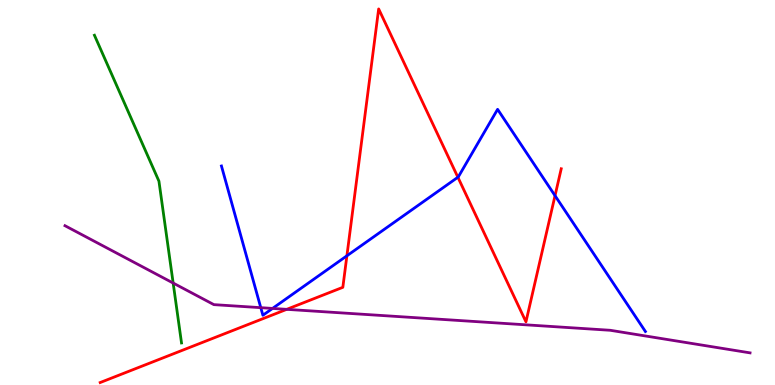[{'lines': ['blue', 'red'], 'intersections': [{'x': 4.48, 'y': 3.36}, {'x': 5.91, 'y': 5.4}, {'x': 7.16, 'y': 4.92}]}, {'lines': ['green', 'red'], 'intersections': []}, {'lines': ['purple', 'red'], 'intersections': [{'x': 3.7, 'y': 1.97}]}, {'lines': ['blue', 'green'], 'intersections': []}, {'lines': ['blue', 'purple'], 'intersections': [{'x': 3.36, 'y': 2.01}, {'x': 3.52, 'y': 1.99}]}, {'lines': ['green', 'purple'], 'intersections': [{'x': 2.23, 'y': 2.65}]}]